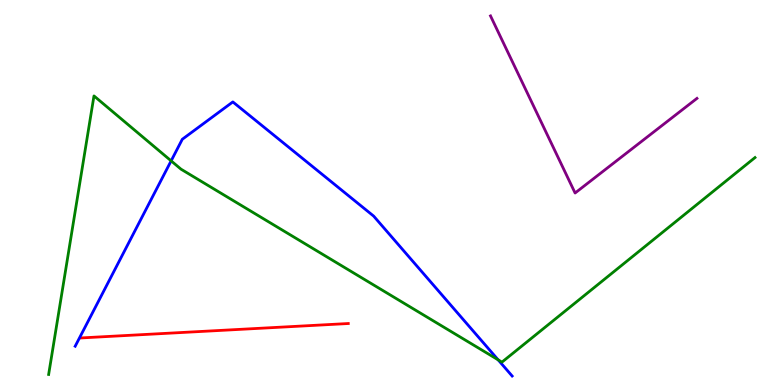[{'lines': ['blue', 'red'], 'intersections': []}, {'lines': ['green', 'red'], 'intersections': []}, {'lines': ['purple', 'red'], 'intersections': []}, {'lines': ['blue', 'green'], 'intersections': [{'x': 2.21, 'y': 5.82}, {'x': 6.43, 'y': 0.654}]}, {'lines': ['blue', 'purple'], 'intersections': []}, {'lines': ['green', 'purple'], 'intersections': []}]